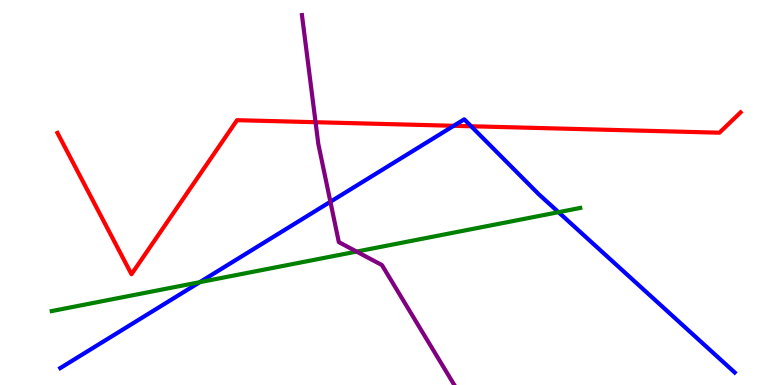[{'lines': ['blue', 'red'], 'intersections': [{'x': 5.85, 'y': 6.73}, {'x': 6.08, 'y': 6.72}]}, {'lines': ['green', 'red'], 'intersections': []}, {'lines': ['purple', 'red'], 'intersections': [{'x': 4.07, 'y': 6.83}]}, {'lines': ['blue', 'green'], 'intersections': [{'x': 2.58, 'y': 2.67}, {'x': 7.21, 'y': 4.49}]}, {'lines': ['blue', 'purple'], 'intersections': [{'x': 4.26, 'y': 4.76}]}, {'lines': ['green', 'purple'], 'intersections': [{'x': 4.6, 'y': 3.47}]}]